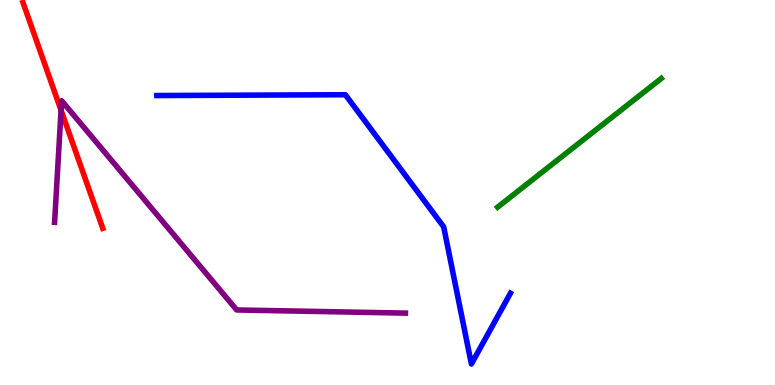[{'lines': ['blue', 'red'], 'intersections': []}, {'lines': ['green', 'red'], 'intersections': []}, {'lines': ['purple', 'red'], 'intersections': [{'x': 0.788, 'y': 7.14}]}, {'lines': ['blue', 'green'], 'intersections': []}, {'lines': ['blue', 'purple'], 'intersections': []}, {'lines': ['green', 'purple'], 'intersections': []}]